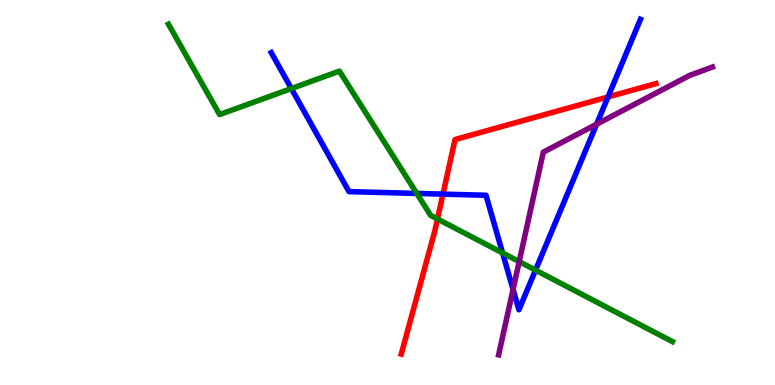[{'lines': ['blue', 'red'], 'intersections': [{'x': 5.72, 'y': 4.96}, {'x': 7.85, 'y': 7.48}]}, {'lines': ['green', 'red'], 'intersections': [{'x': 5.64, 'y': 4.31}]}, {'lines': ['purple', 'red'], 'intersections': []}, {'lines': ['blue', 'green'], 'intersections': [{'x': 3.76, 'y': 7.7}, {'x': 5.38, 'y': 4.98}, {'x': 6.48, 'y': 3.43}, {'x': 6.91, 'y': 2.98}]}, {'lines': ['blue', 'purple'], 'intersections': [{'x': 6.62, 'y': 2.48}, {'x': 7.7, 'y': 6.77}]}, {'lines': ['green', 'purple'], 'intersections': [{'x': 6.7, 'y': 3.2}]}]